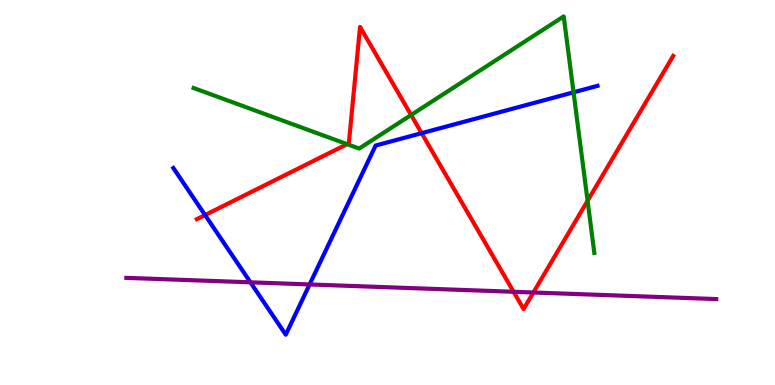[{'lines': ['blue', 'red'], 'intersections': [{'x': 2.65, 'y': 4.41}, {'x': 5.44, 'y': 6.54}]}, {'lines': ['green', 'red'], 'intersections': [{'x': 4.48, 'y': 6.26}, {'x': 5.3, 'y': 7.01}, {'x': 7.58, 'y': 4.79}]}, {'lines': ['purple', 'red'], 'intersections': [{'x': 6.63, 'y': 2.42}, {'x': 6.88, 'y': 2.4}]}, {'lines': ['blue', 'green'], 'intersections': [{'x': 7.4, 'y': 7.6}]}, {'lines': ['blue', 'purple'], 'intersections': [{'x': 3.23, 'y': 2.67}, {'x': 4.0, 'y': 2.61}]}, {'lines': ['green', 'purple'], 'intersections': []}]